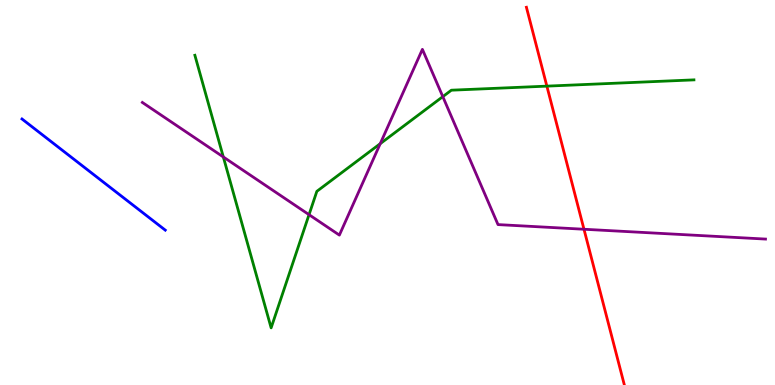[{'lines': ['blue', 'red'], 'intersections': []}, {'lines': ['green', 'red'], 'intersections': [{'x': 7.06, 'y': 7.76}]}, {'lines': ['purple', 'red'], 'intersections': [{'x': 7.54, 'y': 4.05}]}, {'lines': ['blue', 'green'], 'intersections': []}, {'lines': ['blue', 'purple'], 'intersections': []}, {'lines': ['green', 'purple'], 'intersections': [{'x': 2.88, 'y': 5.92}, {'x': 3.99, 'y': 4.42}, {'x': 4.91, 'y': 6.27}, {'x': 5.71, 'y': 7.49}]}]